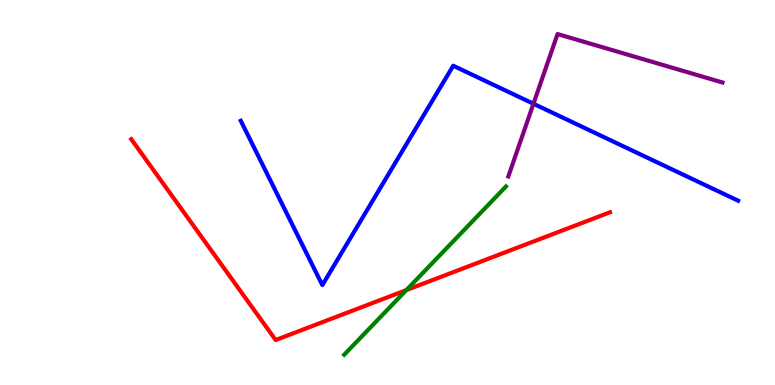[{'lines': ['blue', 'red'], 'intersections': []}, {'lines': ['green', 'red'], 'intersections': [{'x': 5.24, 'y': 2.47}]}, {'lines': ['purple', 'red'], 'intersections': []}, {'lines': ['blue', 'green'], 'intersections': []}, {'lines': ['blue', 'purple'], 'intersections': [{'x': 6.88, 'y': 7.31}]}, {'lines': ['green', 'purple'], 'intersections': []}]